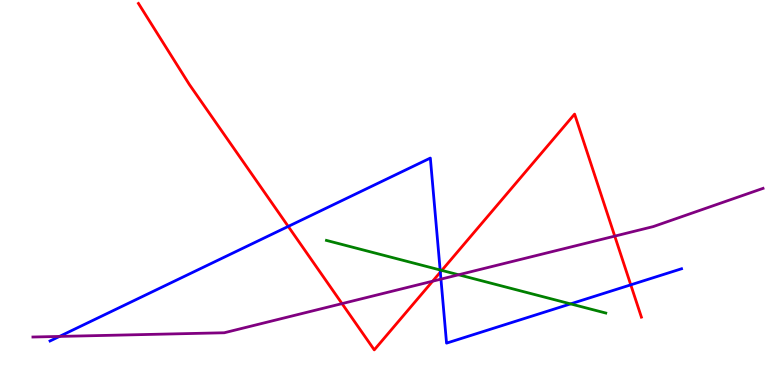[{'lines': ['blue', 'red'], 'intersections': [{'x': 3.72, 'y': 4.12}, {'x': 5.68, 'y': 2.93}, {'x': 8.14, 'y': 2.6}]}, {'lines': ['green', 'red'], 'intersections': [{'x': 5.7, 'y': 2.98}]}, {'lines': ['purple', 'red'], 'intersections': [{'x': 4.41, 'y': 2.11}, {'x': 5.58, 'y': 2.7}, {'x': 7.93, 'y': 3.87}]}, {'lines': ['blue', 'green'], 'intersections': [{'x': 5.68, 'y': 2.99}, {'x': 7.36, 'y': 2.11}]}, {'lines': ['blue', 'purple'], 'intersections': [{'x': 0.768, 'y': 1.26}, {'x': 5.69, 'y': 2.75}]}, {'lines': ['green', 'purple'], 'intersections': [{'x': 5.92, 'y': 2.86}]}]